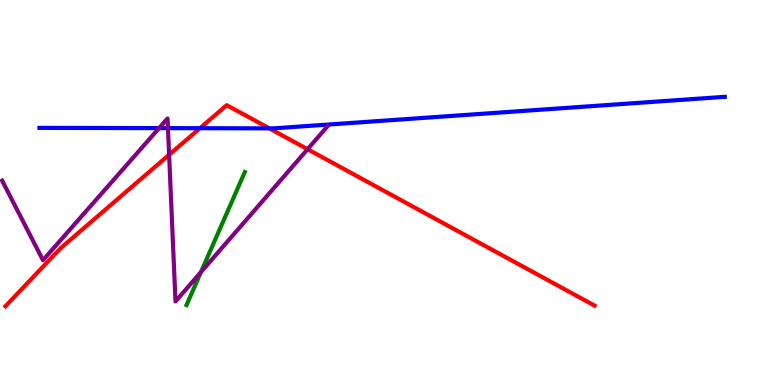[{'lines': ['blue', 'red'], 'intersections': [{'x': 2.58, 'y': 6.67}, {'x': 3.47, 'y': 6.67}]}, {'lines': ['green', 'red'], 'intersections': []}, {'lines': ['purple', 'red'], 'intersections': [{'x': 2.18, 'y': 5.98}, {'x': 3.97, 'y': 6.12}]}, {'lines': ['blue', 'green'], 'intersections': []}, {'lines': ['blue', 'purple'], 'intersections': [{'x': 2.05, 'y': 6.67}, {'x': 2.17, 'y': 6.67}]}, {'lines': ['green', 'purple'], 'intersections': [{'x': 2.59, 'y': 2.93}]}]